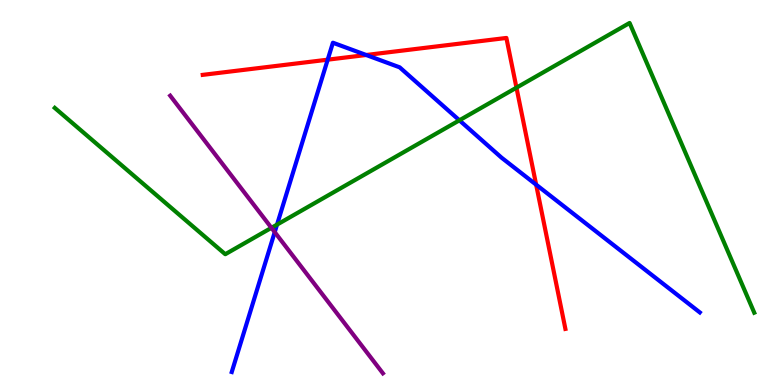[{'lines': ['blue', 'red'], 'intersections': [{'x': 4.23, 'y': 8.45}, {'x': 4.73, 'y': 8.57}, {'x': 6.92, 'y': 5.2}]}, {'lines': ['green', 'red'], 'intersections': [{'x': 6.66, 'y': 7.72}]}, {'lines': ['purple', 'red'], 'intersections': []}, {'lines': ['blue', 'green'], 'intersections': [{'x': 3.57, 'y': 4.17}, {'x': 5.93, 'y': 6.88}]}, {'lines': ['blue', 'purple'], 'intersections': [{'x': 3.54, 'y': 3.97}]}, {'lines': ['green', 'purple'], 'intersections': [{'x': 3.5, 'y': 4.08}]}]